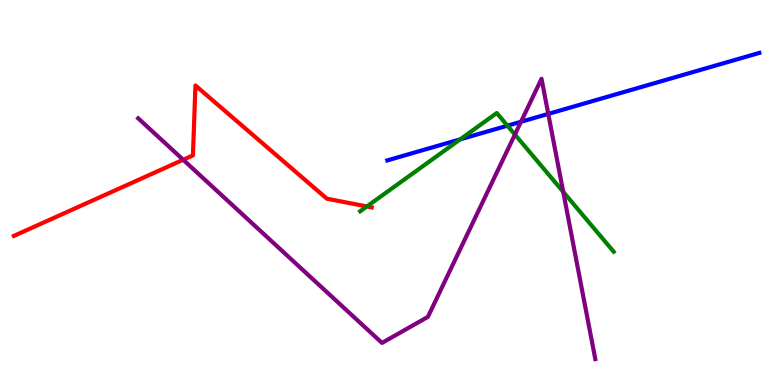[{'lines': ['blue', 'red'], 'intersections': []}, {'lines': ['green', 'red'], 'intersections': [{'x': 4.73, 'y': 4.64}]}, {'lines': ['purple', 'red'], 'intersections': [{'x': 2.36, 'y': 5.85}]}, {'lines': ['blue', 'green'], 'intersections': [{'x': 5.94, 'y': 6.38}, {'x': 6.55, 'y': 6.74}]}, {'lines': ['blue', 'purple'], 'intersections': [{'x': 6.72, 'y': 6.84}, {'x': 7.07, 'y': 7.04}]}, {'lines': ['green', 'purple'], 'intersections': [{'x': 6.64, 'y': 6.51}, {'x': 7.27, 'y': 5.02}]}]